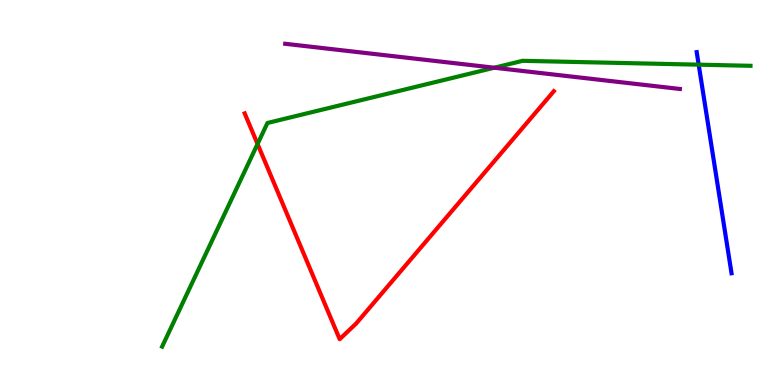[{'lines': ['blue', 'red'], 'intersections': []}, {'lines': ['green', 'red'], 'intersections': [{'x': 3.32, 'y': 6.26}]}, {'lines': ['purple', 'red'], 'intersections': []}, {'lines': ['blue', 'green'], 'intersections': [{'x': 9.02, 'y': 8.32}]}, {'lines': ['blue', 'purple'], 'intersections': []}, {'lines': ['green', 'purple'], 'intersections': [{'x': 6.38, 'y': 8.24}]}]